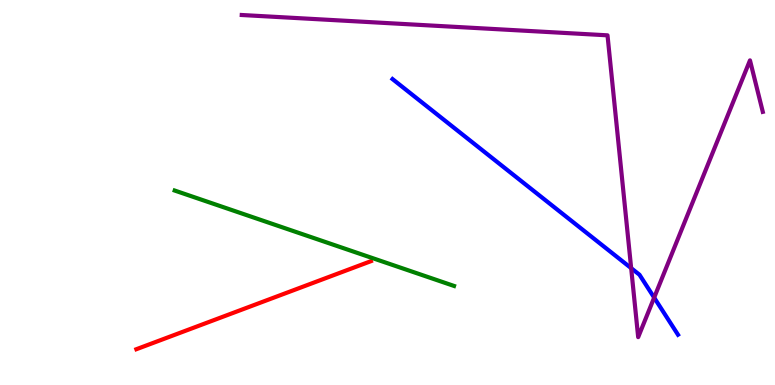[{'lines': ['blue', 'red'], 'intersections': []}, {'lines': ['green', 'red'], 'intersections': []}, {'lines': ['purple', 'red'], 'intersections': []}, {'lines': ['blue', 'green'], 'intersections': []}, {'lines': ['blue', 'purple'], 'intersections': [{'x': 8.14, 'y': 3.04}, {'x': 8.44, 'y': 2.27}]}, {'lines': ['green', 'purple'], 'intersections': []}]